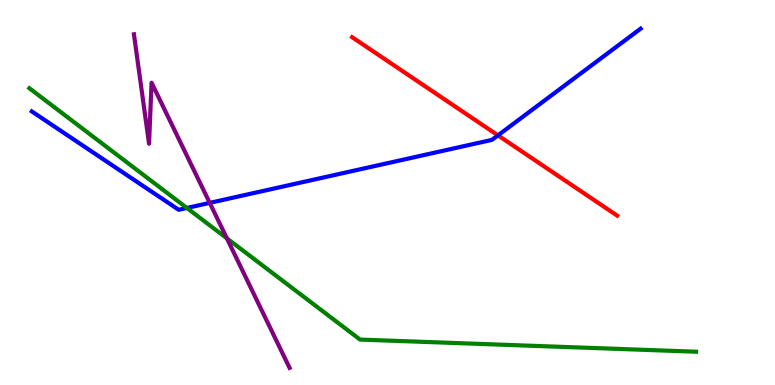[{'lines': ['blue', 'red'], 'intersections': [{'x': 6.43, 'y': 6.48}]}, {'lines': ['green', 'red'], 'intersections': []}, {'lines': ['purple', 'red'], 'intersections': []}, {'lines': ['blue', 'green'], 'intersections': [{'x': 2.41, 'y': 4.6}]}, {'lines': ['blue', 'purple'], 'intersections': [{'x': 2.71, 'y': 4.73}]}, {'lines': ['green', 'purple'], 'intersections': [{'x': 2.93, 'y': 3.81}]}]